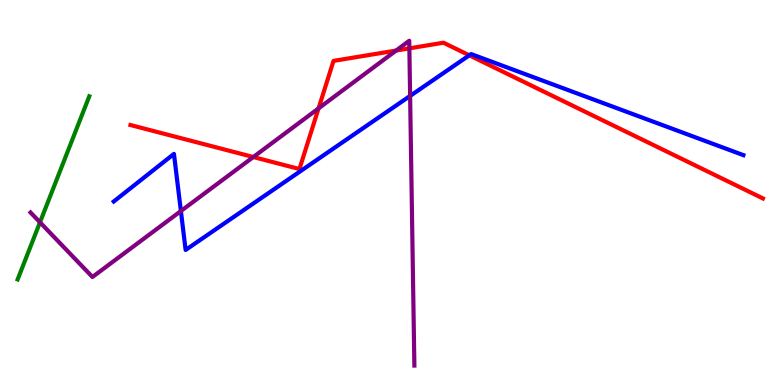[{'lines': ['blue', 'red'], 'intersections': [{'x': 6.06, 'y': 8.56}]}, {'lines': ['green', 'red'], 'intersections': []}, {'lines': ['purple', 'red'], 'intersections': [{'x': 3.27, 'y': 5.92}, {'x': 4.11, 'y': 7.18}, {'x': 5.11, 'y': 8.69}, {'x': 5.28, 'y': 8.74}]}, {'lines': ['blue', 'green'], 'intersections': []}, {'lines': ['blue', 'purple'], 'intersections': [{'x': 2.33, 'y': 4.52}, {'x': 5.29, 'y': 7.51}]}, {'lines': ['green', 'purple'], 'intersections': [{'x': 0.516, 'y': 4.23}]}]